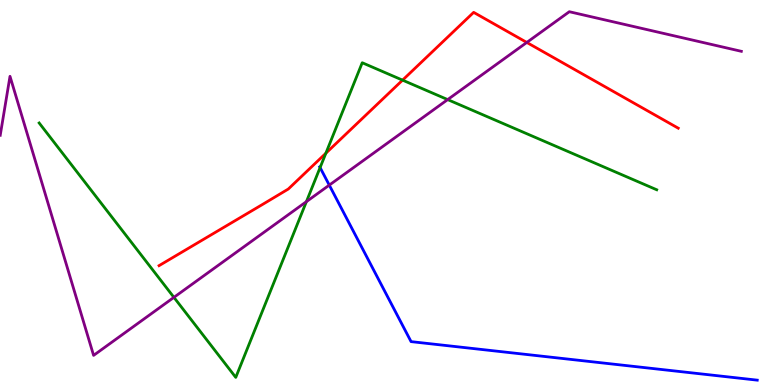[{'lines': ['blue', 'red'], 'intersections': []}, {'lines': ['green', 'red'], 'intersections': [{'x': 4.2, 'y': 6.02}, {'x': 5.19, 'y': 7.92}]}, {'lines': ['purple', 'red'], 'intersections': [{'x': 6.8, 'y': 8.9}]}, {'lines': ['blue', 'green'], 'intersections': [{'x': 4.13, 'y': 5.65}]}, {'lines': ['blue', 'purple'], 'intersections': [{'x': 4.25, 'y': 5.19}]}, {'lines': ['green', 'purple'], 'intersections': [{'x': 2.24, 'y': 2.28}, {'x': 3.95, 'y': 4.76}, {'x': 5.78, 'y': 7.41}]}]